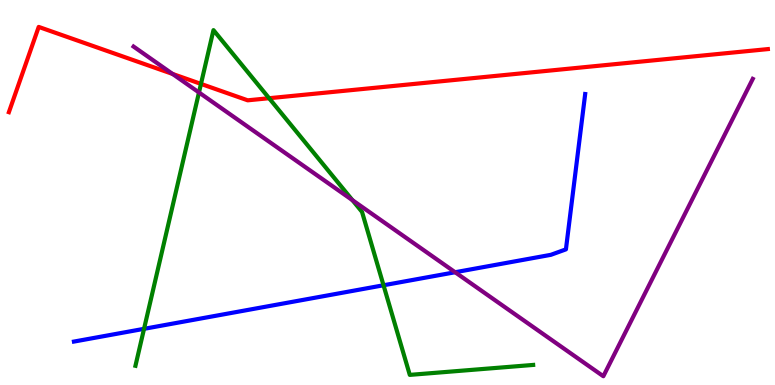[{'lines': ['blue', 'red'], 'intersections': []}, {'lines': ['green', 'red'], 'intersections': [{'x': 2.59, 'y': 7.82}, {'x': 3.47, 'y': 7.45}]}, {'lines': ['purple', 'red'], 'intersections': [{'x': 2.23, 'y': 8.08}]}, {'lines': ['blue', 'green'], 'intersections': [{'x': 1.86, 'y': 1.46}, {'x': 4.95, 'y': 2.59}]}, {'lines': ['blue', 'purple'], 'intersections': [{'x': 5.87, 'y': 2.93}]}, {'lines': ['green', 'purple'], 'intersections': [{'x': 2.57, 'y': 7.6}, {'x': 4.55, 'y': 4.8}]}]